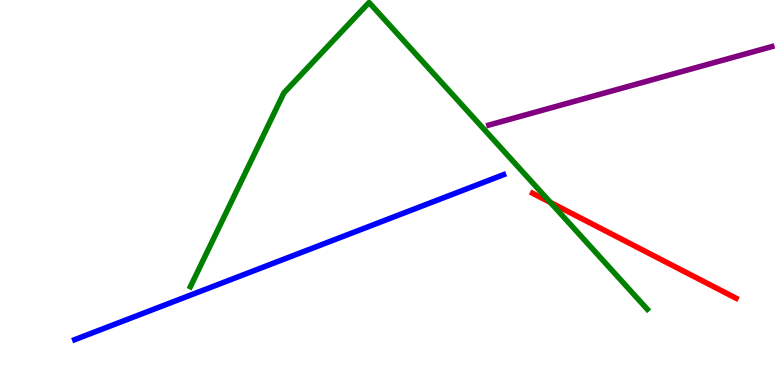[{'lines': ['blue', 'red'], 'intersections': []}, {'lines': ['green', 'red'], 'intersections': [{'x': 7.1, 'y': 4.74}]}, {'lines': ['purple', 'red'], 'intersections': []}, {'lines': ['blue', 'green'], 'intersections': []}, {'lines': ['blue', 'purple'], 'intersections': []}, {'lines': ['green', 'purple'], 'intersections': []}]